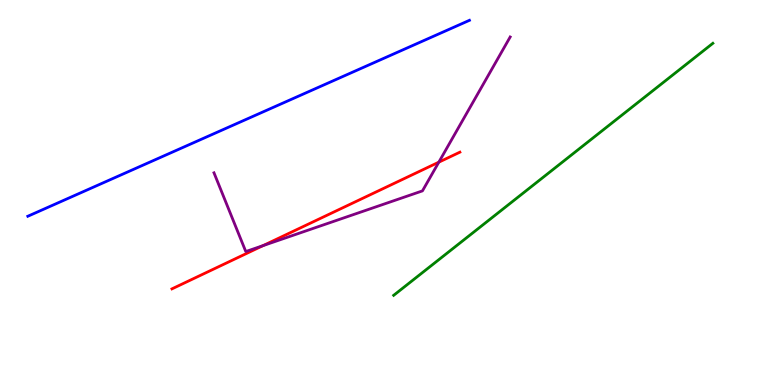[{'lines': ['blue', 'red'], 'intersections': []}, {'lines': ['green', 'red'], 'intersections': []}, {'lines': ['purple', 'red'], 'intersections': [{'x': 3.39, 'y': 3.62}, {'x': 5.66, 'y': 5.79}]}, {'lines': ['blue', 'green'], 'intersections': []}, {'lines': ['blue', 'purple'], 'intersections': []}, {'lines': ['green', 'purple'], 'intersections': []}]